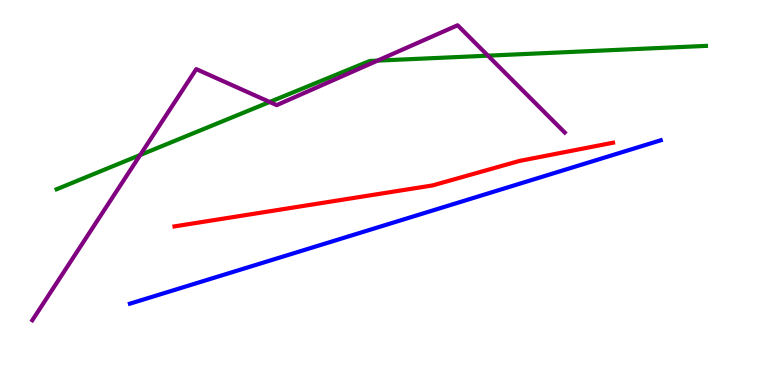[{'lines': ['blue', 'red'], 'intersections': []}, {'lines': ['green', 'red'], 'intersections': []}, {'lines': ['purple', 'red'], 'intersections': []}, {'lines': ['blue', 'green'], 'intersections': []}, {'lines': ['blue', 'purple'], 'intersections': []}, {'lines': ['green', 'purple'], 'intersections': [{'x': 1.81, 'y': 5.97}, {'x': 3.48, 'y': 7.35}, {'x': 4.87, 'y': 8.43}, {'x': 6.3, 'y': 8.55}]}]